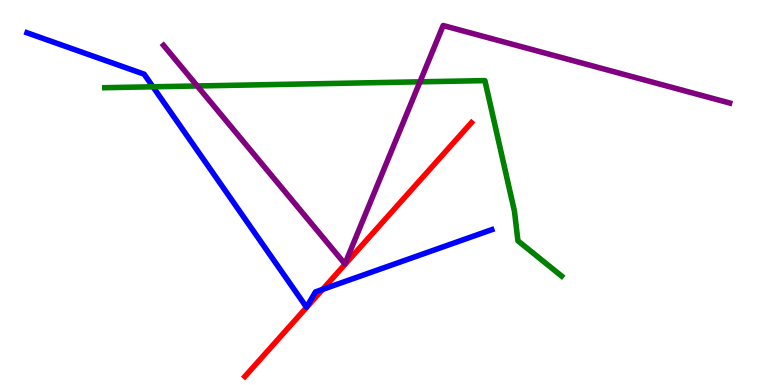[{'lines': ['blue', 'red'], 'intersections': [{'x': 4.16, 'y': 2.48}]}, {'lines': ['green', 'red'], 'intersections': []}, {'lines': ['purple', 'red'], 'intersections': []}, {'lines': ['blue', 'green'], 'intersections': [{'x': 1.97, 'y': 7.75}]}, {'lines': ['blue', 'purple'], 'intersections': []}, {'lines': ['green', 'purple'], 'intersections': [{'x': 2.55, 'y': 7.77}, {'x': 5.42, 'y': 7.87}]}]